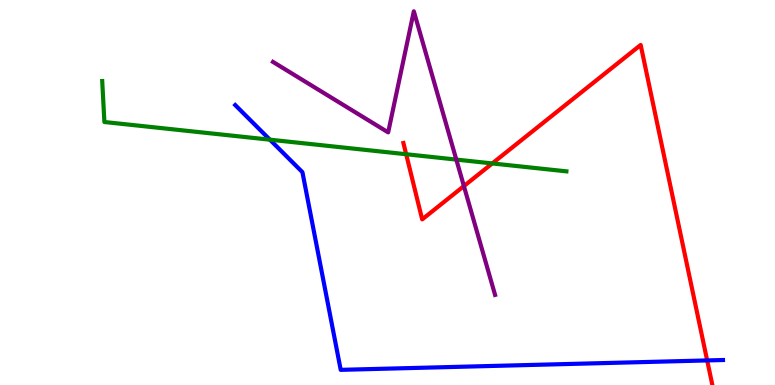[{'lines': ['blue', 'red'], 'intersections': [{'x': 9.12, 'y': 0.638}]}, {'lines': ['green', 'red'], 'intersections': [{'x': 5.24, 'y': 5.99}, {'x': 6.35, 'y': 5.76}]}, {'lines': ['purple', 'red'], 'intersections': [{'x': 5.99, 'y': 5.17}]}, {'lines': ['blue', 'green'], 'intersections': [{'x': 3.48, 'y': 6.37}]}, {'lines': ['blue', 'purple'], 'intersections': []}, {'lines': ['green', 'purple'], 'intersections': [{'x': 5.89, 'y': 5.85}]}]